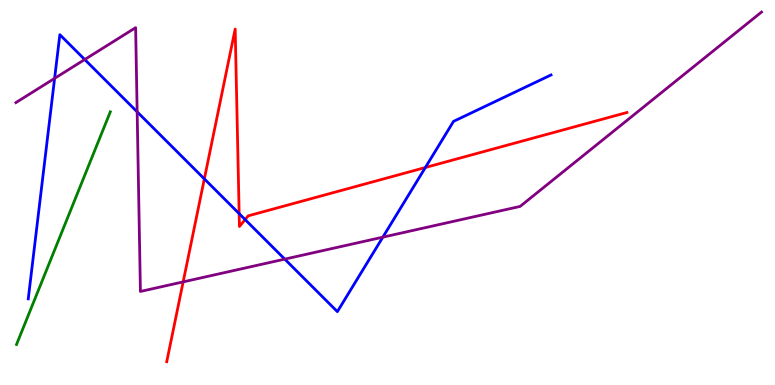[{'lines': ['blue', 'red'], 'intersections': [{'x': 2.64, 'y': 5.35}, {'x': 3.09, 'y': 4.45}, {'x': 3.16, 'y': 4.3}, {'x': 5.49, 'y': 5.65}]}, {'lines': ['green', 'red'], 'intersections': []}, {'lines': ['purple', 'red'], 'intersections': [{'x': 2.36, 'y': 2.68}]}, {'lines': ['blue', 'green'], 'intersections': []}, {'lines': ['blue', 'purple'], 'intersections': [{'x': 0.705, 'y': 7.96}, {'x': 1.09, 'y': 8.45}, {'x': 1.77, 'y': 7.1}, {'x': 3.67, 'y': 3.27}, {'x': 4.94, 'y': 3.84}]}, {'lines': ['green', 'purple'], 'intersections': []}]